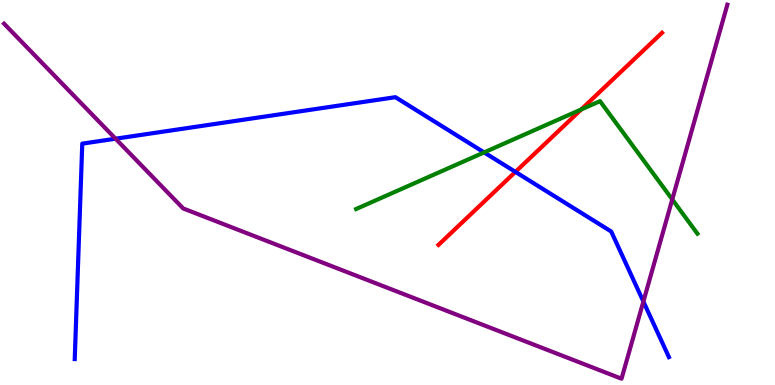[{'lines': ['blue', 'red'], 'intersections': [{'x': 6.65, 'y': 5.54}]}, {'lines': ['green', 'red'], 'intersections': [{'x': 7.5, 'y': 7.16}]}, {'lines': ['purple', 'red'], 'intersections': []}, {'lines': ['blue', 'green'], 'intersections': [{'x': 6.25, 'y': 6.04}]}, {'lines': ['blue', 'purple'], 'intersections': [{'x': 1.49, 'y': 6.4}, {'x': 8.3, 'y': 2.17}]}, {'lines': ['green', 'purple'], 'intersections': [{'x': 8.67, 'y': 4.82}]}]